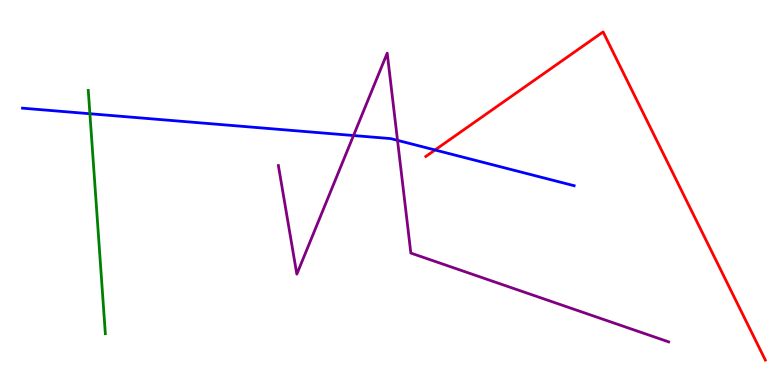[{'lines': ['blue', 'red'], 'intersections': [{'x': 5.61, 'y': 6.1}]}, {'lines': ['green', 'red'], 'intersections': []}, {'lines': ['purple', 'red'], 'intersections': []}, {'lines': ['blue', 'green'], 'intersections': [{'x': 1.16, 'y': 7.05}]}, {'lines': ['blue', 'purple'], 'intersections': [{'x': 4.56, 'y': 6.48}, {'x': 5.13, 'y': 6.35}]}, {'lines': ['green', 'purple'], 'intersections': []}]